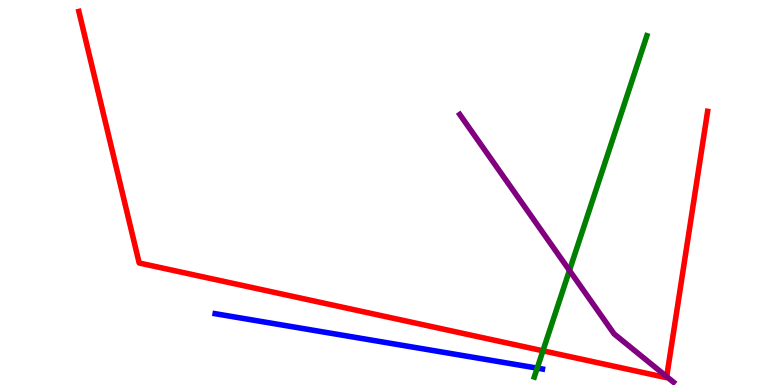[{'lines': ['blue', 'red'], 'intersections': []}, {'lines': ['green', 'red'], 'intersections': [{'x': 7.01, 'y': 0.888}]}, {'lines': ['purple', 'red'], 'intersections': [{'x': 8.6, 'y': 0.218}]}, {'lines': ['blue', 'green'], 'intersections': [{'x': 6.93, 'y': 0.438}]}, {'lines': ['blue', 'purple'], 'intersections': []}, {'lines': ['green', 'purple'], 'intersections': [{'x': 7.35, 'y': 2.98}]}]